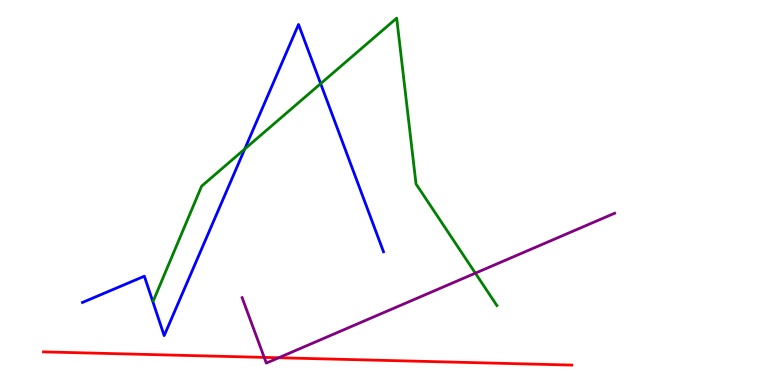[{'lines': ['blue', 'red'], 'intersections': []}, {'lines': ['green', 'red'], 'intersections': []}, {'lines': ['purple', 'red'], 'intersections': [{'x': 3.41, 'y': 0.717}, {'x': 3.6, 'y': 0.708}]}, {'lines': ['blue', 'green'], 'intersections': [{'x': 3.16, 'y': 6.13}, {'x': 4.14, 'y': 7.83}]}, {'lines': ['blue', 'purple'], 'intersections': []}, {'lines': ['green', 'purple'], 'intersections': [{'x': 6.13, 'y': 2.9}]}]